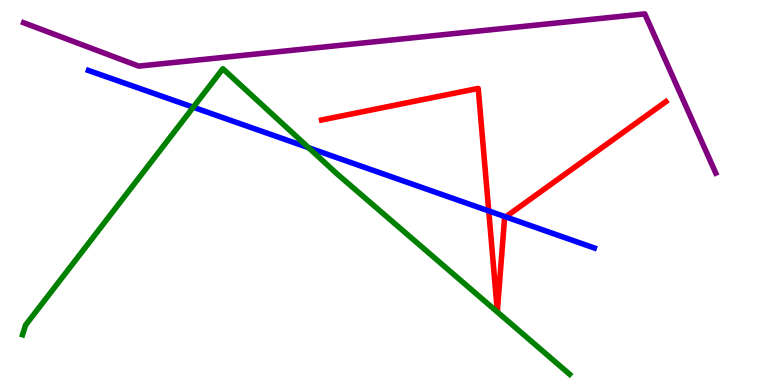[{'lines': ['blue', 'red'], 'intersections': [{'x': 6.31, 'y': 4.52}, {'x': 6.52, 'y': 4.37}]}, {'lines': ['green', 'red'], 'intersections': []}, {'lines': ['purple', 'red'], 'intersections': []}, {'lines': ['blue', 'green'], 'intersections': [{'x': 2.49, 'y': 7.21}, {'x': 3.98, 'y': 6.16}]}, {'lines': ['blue', 'purple'], 'intersections': []}, {'lines': ['green', 'purple'], 'intersections': []}]